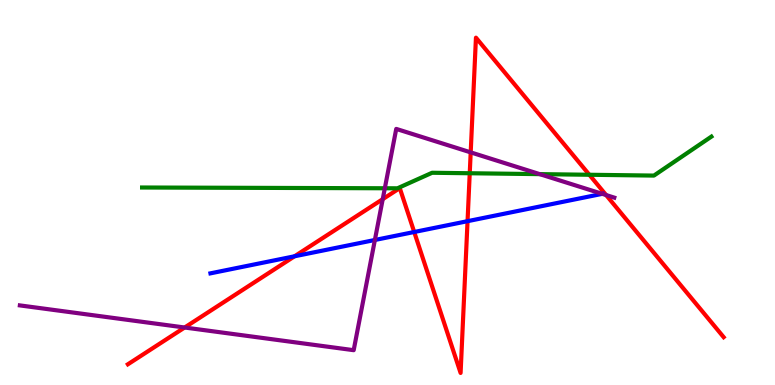[{'lines': ['blue', 'red'], 'intersections': [{'x': 3.8, 'y': 3.34}, {'x': 5.34, 'y': 3.97}, {'x': 6.03, 'y': 4.26}]}, {'lines': ['green', 'red'], 'intersections': [{'x': 6.06, 'y': 5.5}, {'x': 7.6, 'y': 5.46}]}, {'lines': ['purple', 'red'], 'intersections': [{'x': 2.38, 'y': 1.49}, {'x': 4.94, 'y': 4.83}, {'x': 6.07, 'y': 6.04}, {'x': 7.82, 'y': 4.93}]}, {'lines': ['blue', 'green'], 'intersections': []}, {'lines': ['blue', 'purple'], 'intersections': [{'x': 4.84, 'y': 3.77}, {'x': 7.77, 'y': 4.97}]}, {'lines': ['green', 'purple'], 'intersections': [{'x': 4.97, 'y': 5.11}, {'x': 6.96, 'y': 5.48}]}]